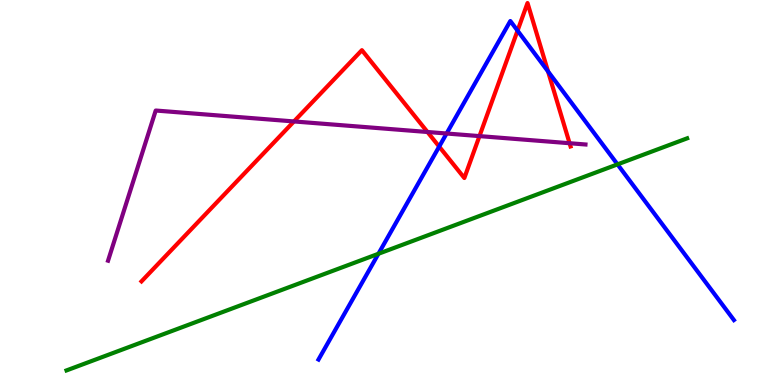[{'lines': ['blue', 'red'], 'intersections': [{'x': 5.67, 'y': 6.19}, {'x': 6.68, 'y': 9.2}, {'x': 7.07, 'y': 8.14}]}, {'lines': ['green', 'red'], 'intersections': []}, {'lines': ['purple', 'red'], 'intersections': [{'x': 3.79, 'y': 6.85}, {'x': 5.52, 'y': 6.57}, {'x': 6.19, 'y': 6.46}, {'x': 7.35, 'y': 6.28}]}, {'lines': ['blue', 'green'], 'intersections': [{'x': 4.88, 'y': 3.41}, {'x': 7.97, 'y': 5.73}]}, {'lines': ['blue', 'purple'], 'intersections': [{'x': 5.76, 'y': 6.53}]}, {'lines': ['green', 'purple'], 'intersections': []}]